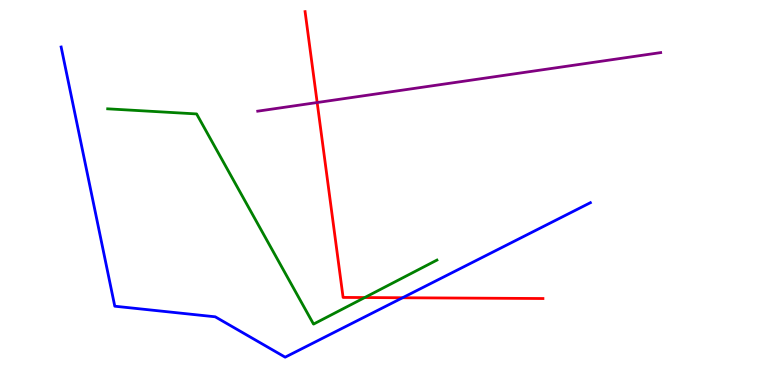[{'lines': ['blue', 'red'], 'intersections': [{'x': 5.19, 'y': 2.27}]}, {'lines': ['green', 'red'], 'intersections': [{'x': 4.71, 'y': 2.27}]}, {'lines': ['purple', 'red'], 'intersections': [{'x': 4.09, 'y': 7.34}]}, {'lines': ['blue', 'green'], 'intersections': []}, {'lines': ['blue', 'purple'], 'intersections': []}, {'lines': ['green', 'purple'], 'intersections': []}]